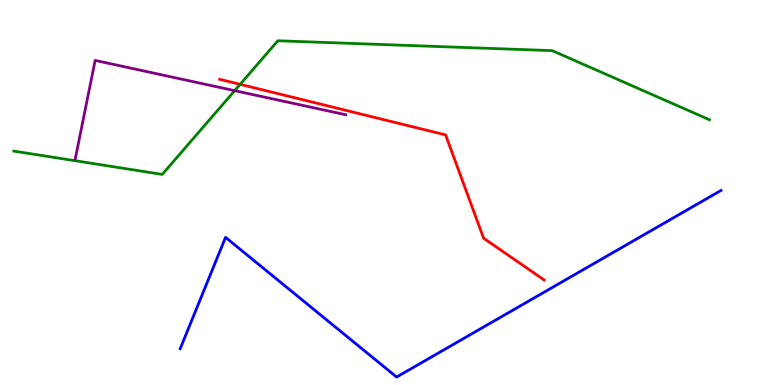[{'lines': ['blue', 'red'], 'intersections': []}, {'lines': ['green', 'red'], 'intersections': [{'x': 3.1, 'y': 7.81}]}, {'lines': ['purple', 'red'], 'intersections': []}, {'lines': ['blue', 'green'], 'intersections': []}, {'lines': ['blue', 'purple'], 'intersections': []}, {'lines': ['green', 'purple'], 'intersections': [{'x': 3.03, 'y': 7.65}]}]